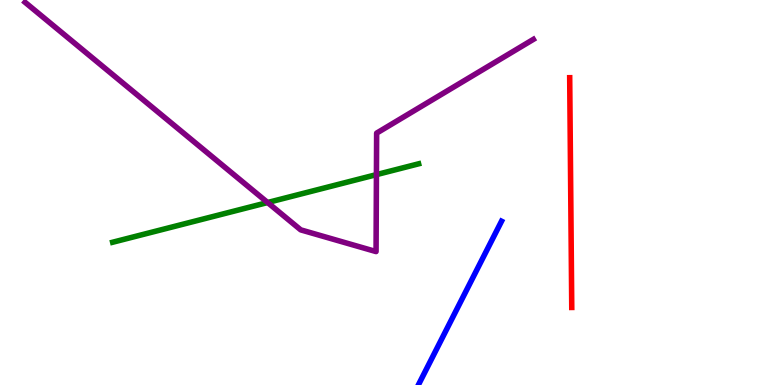[{'lines': ['blue', 'red'], 'intersections': []}, {'lines': ['green', 'red'], 'intersections': []}, {'lines': ['purple', 'red'], 'intersections': []}, {'lines': ['blue', 'green'], 'intersections': []}, {'lines': ['blue', 'purple'], 'intersections': []}, {'lines': ['green', 'purple'], 'intersections': [{'x': 3.45, 'y': 4.74}, {'x': 4.86, 'y': 5.46}]}]